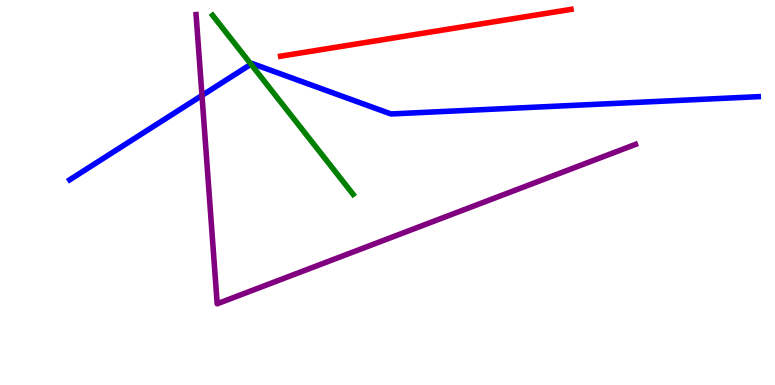[{'lines': ['blue', 'red'], 'intersections': []}, {'lines': ['green', 'red'], 'intersections': []}, {'lines': ['purple', 'red'], 'intersections': []}, {'lines': ['blue', 'green'], 'intersections': [{'x': 3.24, 'y': 8.33}]}, {'lines': ['blue', 'purple'], 'intersections': [{'x': 2.61, 'y': 7.52}]}, {'lines': ['green', 'purple'], 'intersections': []}]